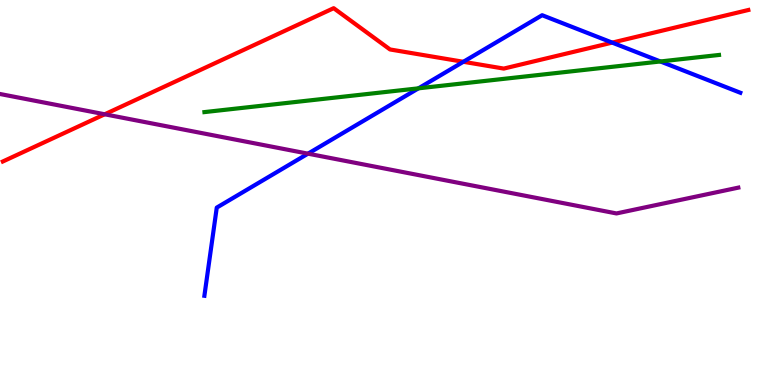[{'lines': ['blue', 'red'], 'intersections': [{'x': 5.98, 'y': 8.4}, {'x': 7.9, 'y': 8.89}]}, {'lines': ['green', 'red'], 'intersections': []}, {'lines': ['purple', 'red'], 'intersections': [{'x': 1.35, 'y': 7.03}]}, {'lines': ['blue', 'green'], 'intersections': [{'x': 5.4, 'y': 7.71}, {'x': 8.52, 'y': 8.4}]}, {'lines': ['blue', 'purple'], 'intersections': [{'x': 3.97, 'y': 6.01}]}, {'lines': ['green', 'purple'], 'intersections': []}]